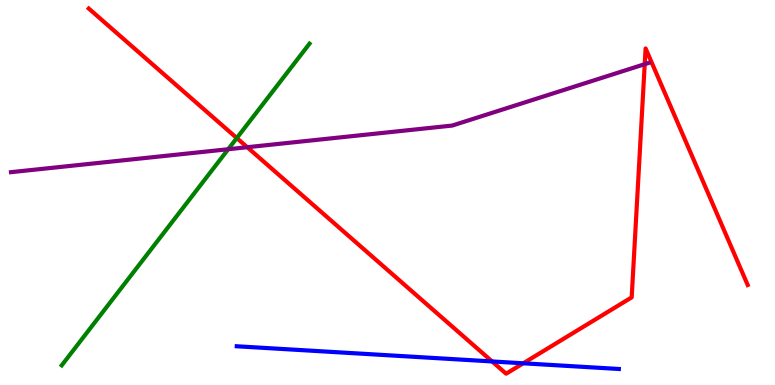[{'lines': ['blue', 'red'], 'intersections': [{'x': 6.35, 'y': 0.612}, {'x': 6.75, 'y': 0.564}]}, {'lines': ['green', 'red'], 'intersections': [{'x': 3.06, 'y': 6.41}]}, {'lines': ['purple', 'red'], 'intersections': [{'x': 3.19, 'y': 6.18}, {'x': 8.32, 'y': 8.33}]}, {'lines': ['blue', 'green'], 'intersections': []}, {'lines': ['blue', 'purple'], 'intersections': []}, {'lines': ['green', 'purple'], 'intersections': [{'x': 2.94, 'y': 6.12}]}]